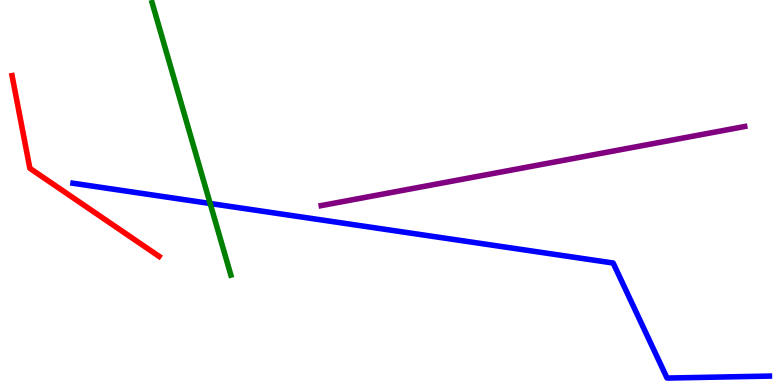[{'lines': ['blue', 'red'], 'intersections': []}, {'lines': ['green', 'red'], 'intersections': []}, {'lines': ['purple', 'red'], 'intersections': []}, {'lines': ['blue', 'green'], 'intersections': [{'x': 2.71, 'y': 4.71}]}, {'lines': ['blue', 'purple'], 'intersections': []}, {'lines': ['green', 'purple'], 'intersections': []}]